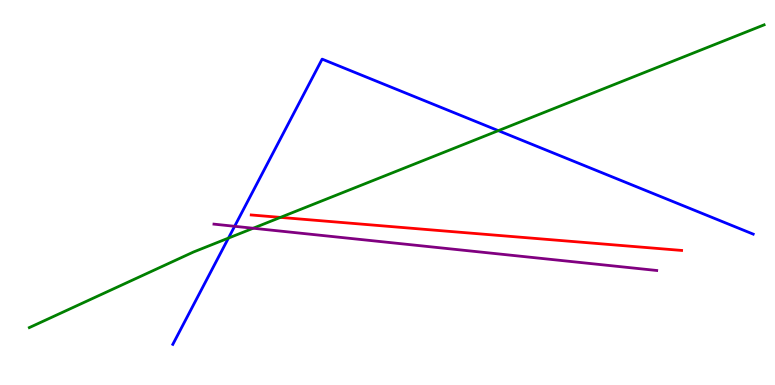[{'lines': ['blue', 'red'], 'intersections': []}, {'lines': ['green', 'red'], 'intersections': [{'x': 3.62, 'y': 4.35}]}, {'lines': ['purple', 'red'], 'intersections': []}, {'lines': ['blue', 'green'], 'intersections': [{'x': 2.95, 'y': 3.82}, {'x': 6.43, 'y': 6.61}]}, {'lines': ['blue', 'purple'], 'intersections': [{'x': 3.03, 'y': 4.12}]}, {'lines': ['green', 'purple'], 'intersections': [{'x': 3.27, 'y': 4.07}]}]